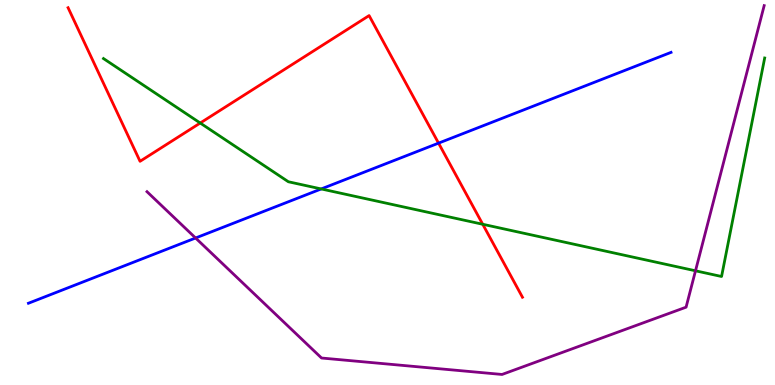[{'lines': ['blue', 'red'], 'intersections': [{'x': 5.66, 'y': 6.28}]}, {'lines': ['green', 'red'], 'intersections': [{'x': 2.58, 'y': 6.8}, {'x': 6.23, 'y': 4.18}]}, {'lines': ['purple', 'red'], 'intersections': []}, {'lines': ['blue', 'green'], 'intersections': [{'x': 4.14, 'y': 5.09}]}, {'lines': ['blue', 'purple'], 'intersections': [{'x': 2.52, 'y': 3.82}]}, {'lines': ['green', 'purple'], 'intersections': [{'x': 8.97, 'y': 2.97}]}]